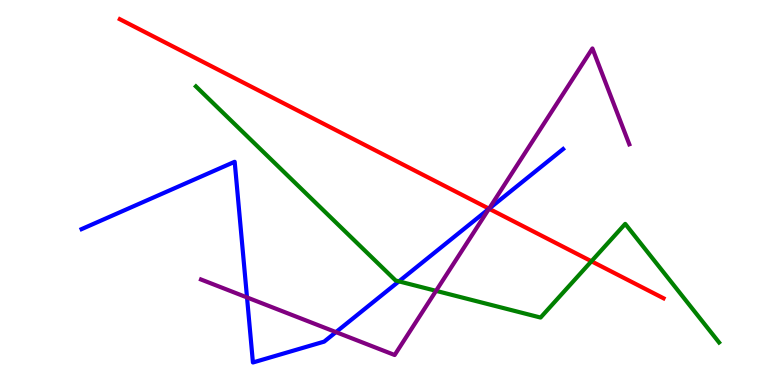[{'lines': ['blue', 'red'], 'intersections': [{'x': 6.31, 'y': 4.58}]}, {'lines': ['green', 'red'], 'intersections': [{'x': 7.63, 'y': 3.21}]}, {'lines': ['purple', 'red'], 'intersections': [{'x': 6.31, 'y': 4.58}]}, {'lines': ['blue', 'green'], 'intersections': [{'x': 5.15, 'y': 2.69}]}, {'lines': ['blue', 'purple'], 'intersections': [{'x': 3.19, 'y': 2.27}, {'x': 4.33, 'y': 1.37}, {'x': 6.31, 'y': 4.58}]}, {'lines': ['green', 'purple'], 'intersections': [{'x': 5.63, 'y': 2.45}]}]